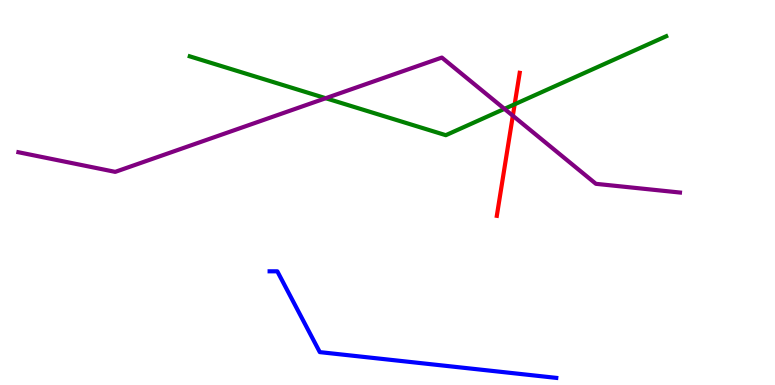[{'lines': ['blue', 'red'], 'intersections': []}, {'lines': ['green', 'red'], 'intersections': [{'x': 6.64, 'y': 7.29}]}, {'lines': ['purple', 'red'], 'intersections': [{'x': 6.62, 'y': 6.99}]}, {'lines': ['blue', 'green'], 'intersections': []}, {'lines': ['blue', 'purple'], 'intersections': []}, {'lines': ['green', 'purple'], 'intersections': [{'x': 4.2, 'y': 7.45}, {'x': 6.51, 'y': 7.17}]}]